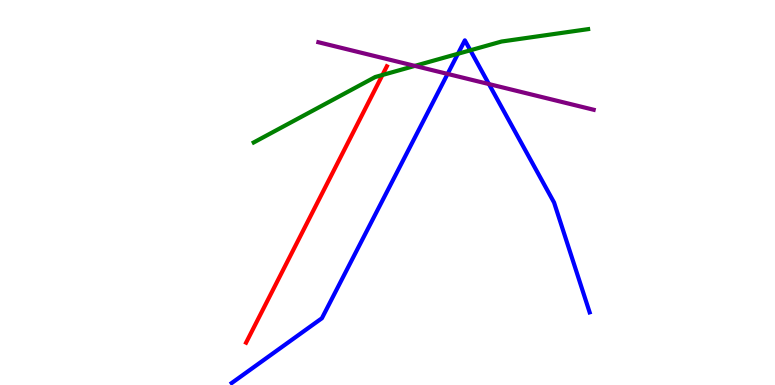[{'lines': ['blue', 'red'], 'intersections': []}, {'lines': ['green', 'red'], 'intersections': [{'x': 4.93, 'y': 8.05}]}, {'lines': ['purple', 'red'], 'intersections': []}, {'lines': ['blue', 'green'], 'intersections': [{'x': 5.91, 'y': 8.6}, {'x': 6.07, 'y': 8.69}]}, {'lines': ['blue', 'purple'], 'intersections': [{'x': 5.78, 'y': 8.08}, {'x': 6.31, 'y': 7.82}]}, {'lines': ['green', 'purple'], 'intersections': [{'x': 5.35, 'y': 8.29}]}]